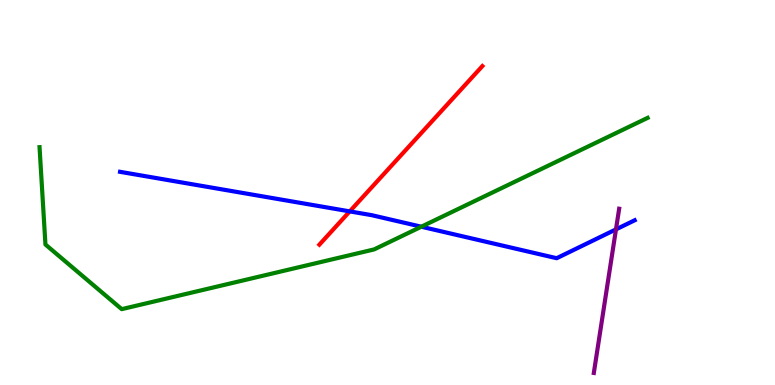[{'lines': ['blue', 'red'], 'intersections': [{'x': 4.51, 'y': 4.51}]}, {'lines': ['green', 'red'], 'intersections': []}, {'lines': ['purple', 'red'], 'intersections': []}, {'lines': ['blue', 'green'], 'intersections': [{'x': 5.44, 'y': 4.11}]}, {'lines': ['blue', 'purple'], 'intersections': [{'x': 7.95, 'y': 4.04}]}, {'lines': ['green', 'purple'], 'intersections': []}]